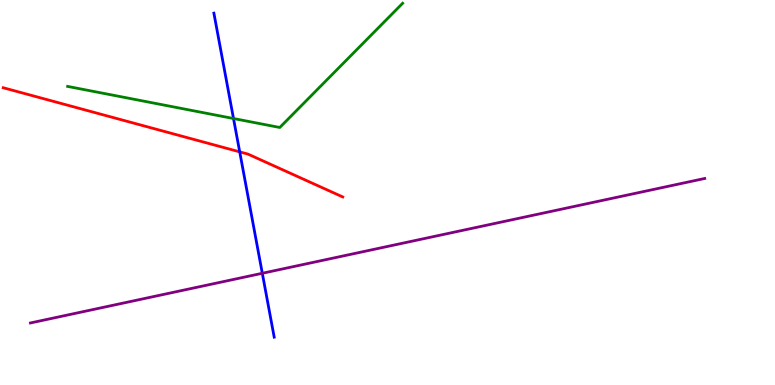[{'lines': ['blue', 'red'], 'intersections': [{'x': 3.09, 'y': 6.06}]}, {'lines': ['green', 'red'], 'intersections': []}, {'lines': ['purple', 'red'], 'intersections': []}, {'lines': ['blue', 'green'], 'intersections': [{'x': 3.01, 'y': 6.92}]}, {'lines': ['blue', 'purple'], 'intersections': [{'x': 3.38, 'y': 2.9}]}, {'lines': ['green', 'purple'], 'intersections': []}]